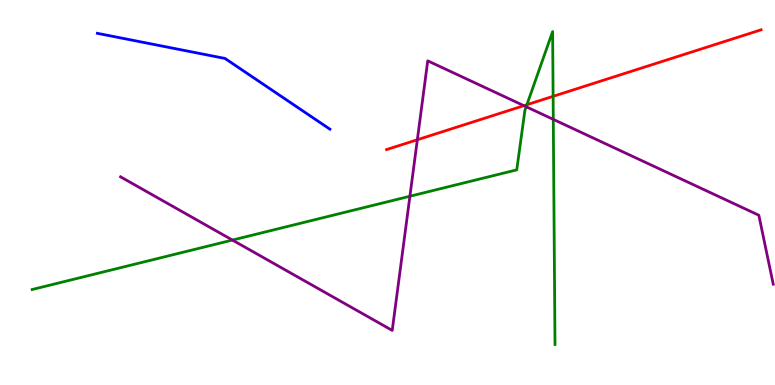[{'lines': ['blue', 'red'], 'intersections': []}, {'lines': ['green', 'red'], 'intersections': [{'x': 6.8, 'y': 7.28}, {'x': 7.14, 'y': 7.5}]}, {'lines': ['purple', 'red'], 'intersections': [{'x': 5.39, 'y': 6.37}, {'x': 6.76, 'y': 7.26}]}, {'lines': ['blue', 'green'], 'intersections': []}, {'lines': ['blue', 'purple'], 'intersections': []}, {'lines': ['green', 'purple'], 'intersections': [{'x': 3.0, 'y': 3.76}, {'x': 5.29, 'y': 4.9}, {'x': 6.79, 'y': 7.23}, {'x': 7.14, 'y': 6.9}]}]